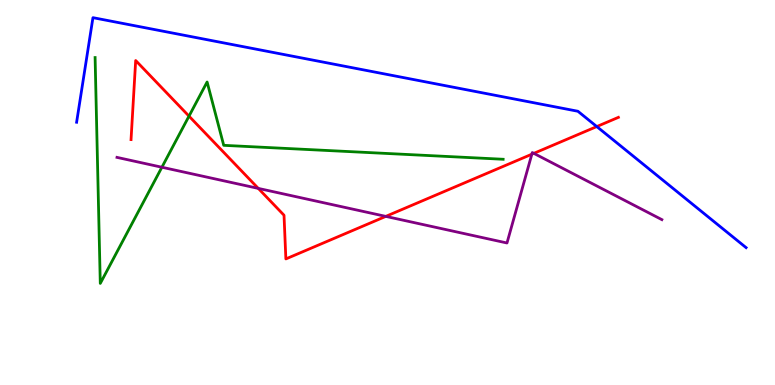[{'lines': ['blue', 'red'], 'intersections': [{'x': 7.7, 'y': 6.71}]}, {'lines': ['green', 'red'], 'intersections': [{'x': 2.44, 'y': 6.98}]}, {'lines': ['purple', 'red'], 'intersections': [{'x': 3.33, 'y': 5.11}, {'x': 4.98, 'y': 4.38}, {'x': 6.86, 'y': 5.99}, {'x': 6.89, 'y': 6.02}]}, {'lines': ['blue', 'green'], 'intersections': []}, {'lines': ['blue', 'purple'], 'intersections': []}, {'lines': ['green', 'purple'], 'intersections': [{'x': 2.09, 'y': 5.66}]}]